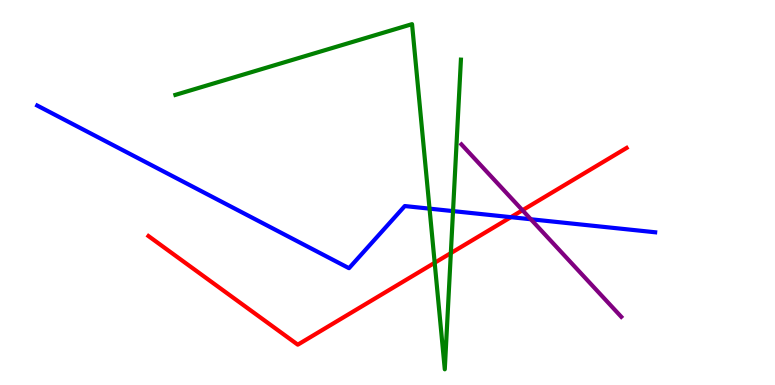[{'lines': ['blue', 'red'], 'intersections': [{'x': 6.59, 'y': 4.36}]}, {'lines': ['green', 'red'], 'intersections': [{'x': 5.61, 'y': 3.17}, {'x': 5.82, 'y': 3.43}]}, {'lines': ['purple', 'red'], 'intersections': [{'x': 6.74, 'y': 4.54}]}, {'lines': ['blue', 'green'], 'intersections': [{'x': 5.54, 'y': 4.58}, {'x': 5.85, 'y': 4.52}]}, {'lines': ['blue', 'purple'], 'intersections': [{'x': 6.85, 'y': 4.31}]}, {'lines': ['green', 'purple'], 'intersections': []}]